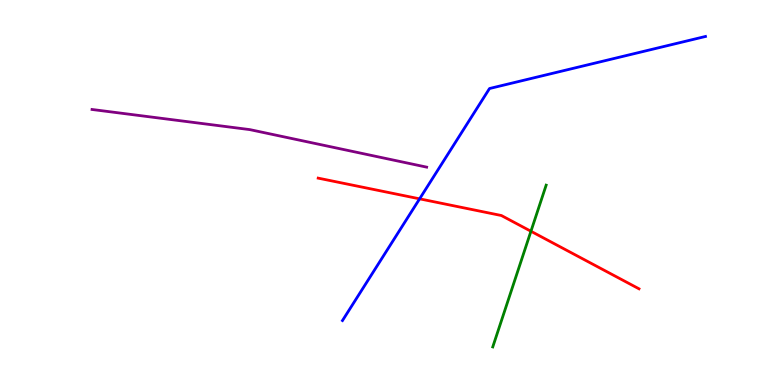[{'lines': ['blue', 'red'], 'intersections': [{'x': 5.41, 'y': 4.84}]}, {'lines': ['green', 'red'], 'intersections': [{'x': 6.85, 'y': 3.99}]}, {'lines': ['purple', 'red'], 'intersections': []}, {'lines': ['blue', 'green'], 'intersections': []}, {'lines': ['blue', 'purple'], 'intersections': []}, {'lines': ['green', 'purple'], 'intersections': []}]